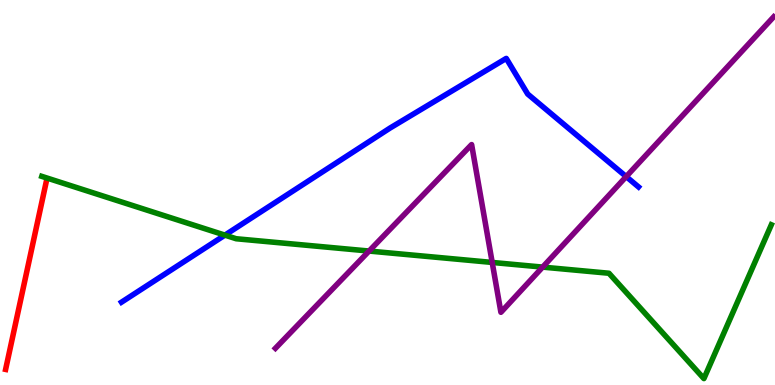[{'lines': ['blue', 'red'], 'intersections': []}, {'lines': ['green', 'red'], 'intersections': []}, {'lines': ['purple', 'red'], 'intersections': []}, {'lines': ['blue', 'green'], 'intersections': [{'x': 2.9, 'y': 3.89}]}, {'lines': ['blue', 'purple'], 'intersections': [{'x': 8.08, 'y': 5.41}]}, {'lines': ['green', 'purple'], 'intersections': [{'x': 4.76, 'y': 3.48}, {'x': 6.35, 'y': 3.18}, {'x': 7.0, 'y': 3.06}]}]